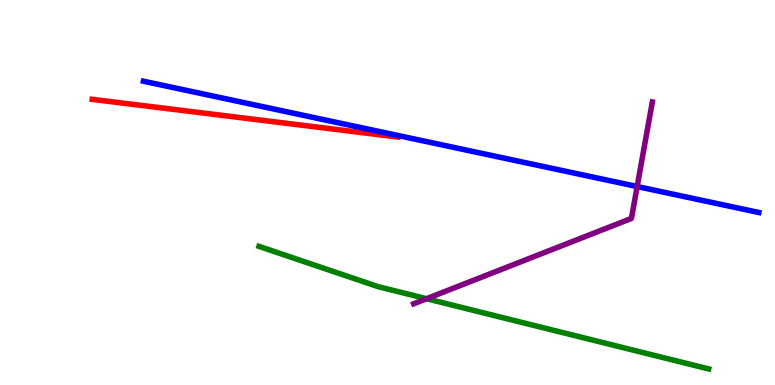[{'lines': ['blue', 'red'], 'intersections': []}, {'lines': ['green', 'red'], 'intersections': []}, {'lines': ['purple', 'red'], 'intersections': []}, {'lines': ['blue', 'green'], 'intersections': []}, {'lines': ['blue', 'purple'], 'intersections': [{'x': 8.22, 'y': 5.16}]}, {'lines': ['green', 'purple'], 'intersections': [{'x': 5.5, 'y': 2.24}]}]